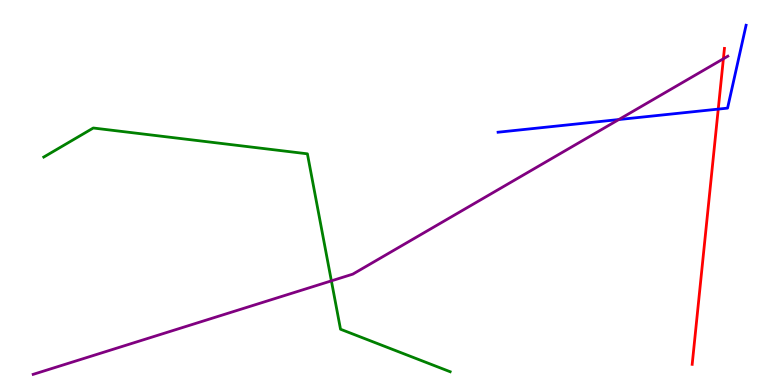[{'lines': ['blue', 'red'], 'intersections': [{'x': 9.27, 'y': 7.17}]}, {'lines': ['green', 'red'], 'intersections': []}, {'lines': ['purple', 'red'], 'intersections': [{'x': 9.33, 'y': 8.47}]}, {'lines': ['blue', 'green'], 'intersections': []}, {'lines': ['blue', 'purple'], 'intersections': [{'x': 7.98, 'y': 6.89}]}, {'lines': ['green', 'purple'], 'intersections': [{'x': 4.28, 'y': 2.7}]}]